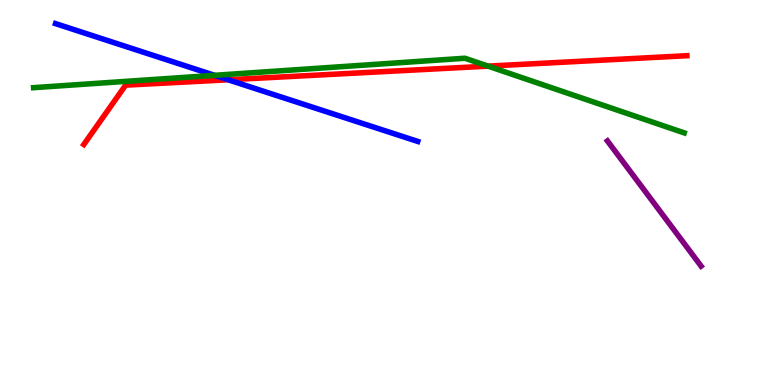[{'lines': ['blue', 'red'], 'intersections': [{'x': 2.94, 'y': 7.93}]}, {'lines': ['green', 'red'], 'intersections': [{'x': 6.3, 'y': 8.28}]}, {'lines': ['purple', 'red'], 'intersections': []}, {'lines': ['blue', 'green'], 'intersections': [{'x': 2.77, 'y': 8.04}]}, {'lines': ['blue', 'purple'], 'intersections': []}, {'lines': ['green', 'purple'], 'intersections': []}]